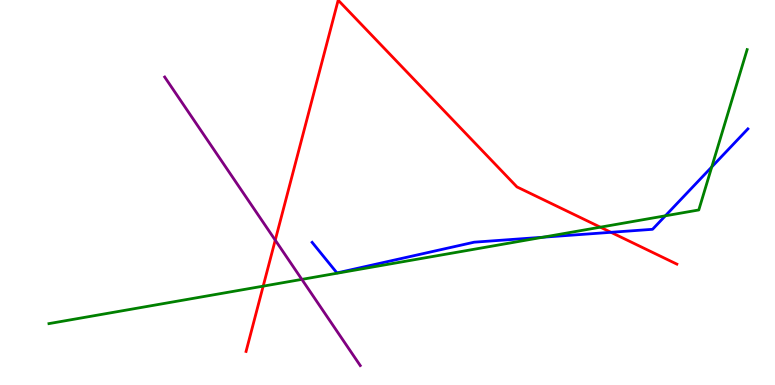[{'lines': ['blue', 'red'], 'intersections': [{'x': 7.88, 'y': 3.97}]}, {'lines': ['green', 'red'], 'intersections': [{'x': 3.4, 'y': 2.57}, {'x': 7.75, 'y': 4.1}]}, {'lines': ['purple', 'red'], 'intersections': [{'x': 3.55, 'y': 3.76}]}, {'lines': ['blue', 'green'], 'intersections': [{'x': 7.01, 'y': 3.84}, {'x': 8.59, 'y': 4.39}, {'x': 9.18, 'y': 5.66}]}, {'lines': ['blue', 'purple'], 'intersections': []}, {'lines': ['green', 'purple'], 'intersections': [{'x': 3.89, 'y': 2.74}]}]